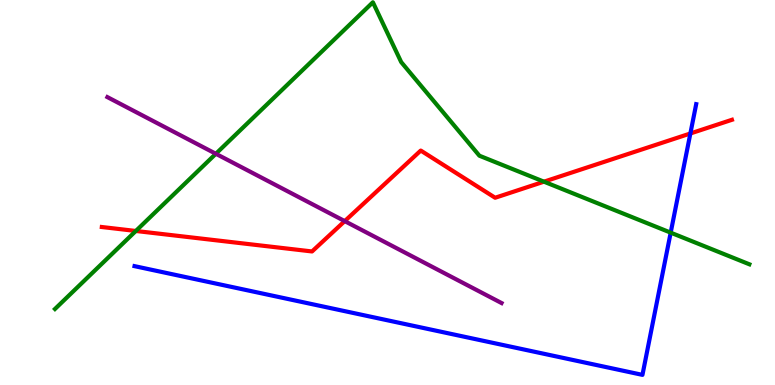[{'lines': ['blue', 'red'], 'intersections': [{'x': 8.91, 'y': 6.53}]}, {'lines': ['green', 'red'], 'intersections': [{'x': 1.75, 'y': 4.0}, {'x': 7.02, 'y': 5.28}]}, {'lines': ['purple', 'red'], 'intersections': [{'x': 4.45, 'y': 4.26}]}, {'lines': ['blue', 'green'], 'intersections': [{'x': 8.65, 'y': 3.96}]}, {'lines': ['blue', 'purple'], 'intersections': []}, {'lines': ['green', 'purple'], 'intersections': [{'x': 2.79, 'y': 6.01}]}]